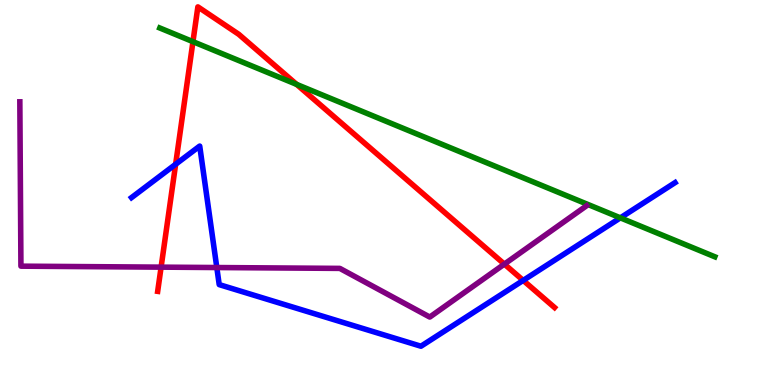[{'lines': ['blue', 'red'], 'intersections': [{'x': 2.27, 'y': 5.73}, {'x': 6.75, 'y': 2.72}]}, {'lines': ['green', 'red'], 'intersections': [{'x': 2.49, 'y': 8.92}, {'x': 3.83, 'y': 7.81}]}, {'lines': ['purple', 'red'], 'intersections': [{'x': 2.08, 'y': 3.06}, {'x': 6.51, 'y': 3.14}]}, {'lines': ['blue', 'green'], 'intersections': [{'x': 8.0, 'y': 4.34}]}, {'lines': ['blue', 'purple'], 'intersections': [{'x': 2.8, 'y': 3.05}]}, {'lines': ['green', 'purple'], 'intersections': []}]